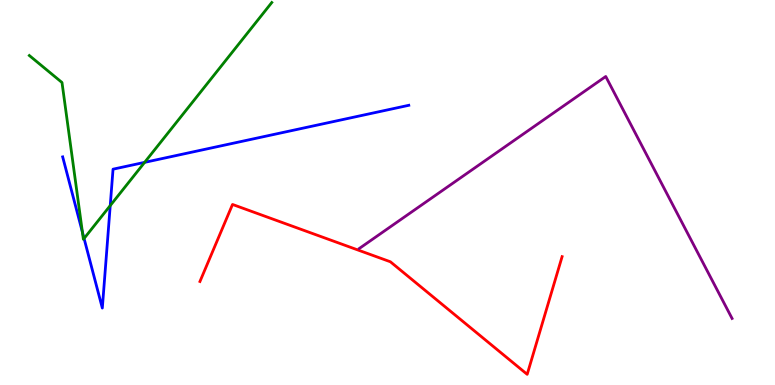[{'lines': ['blue', 'red'], 'intersections': []}, {'lines': ['green', 'red'], 'intersections': []}, {'lines': ['purple', 'red'], 'intersections': []}, {'lines': ['blue', 'green'], 'intersections': [{'x': 1.06, 'y': 3.97}, {'x': 1.08, 'y': 3.81}, {'x': 1.42, 'y': 4.66}, {'x': 1.87, 'y': 5.78}]}, {'lines': ['blue', 'purple'], 'intersections': []}, {'lines': ['green', 'purple'], 'intersections': []}]